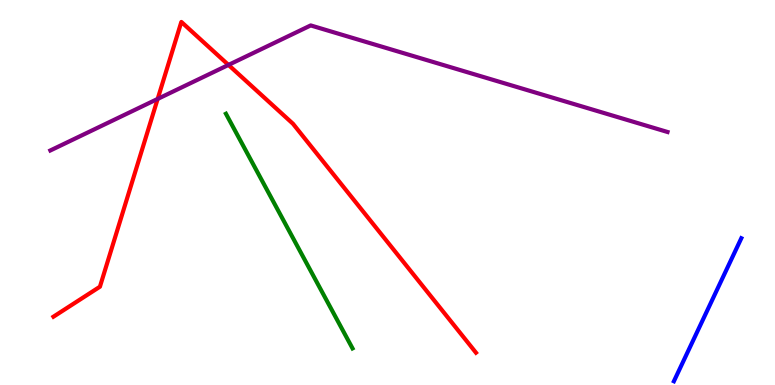[{'lines': ['blue', 'red'], 'intersections': []}, {'lines': ['green', 'red'], 'intersections': []}, {'lines': ['purple', 'red'], 'intersections': [{'x': 2.03, 'y': 7.43}, {'x': 2.95, 'y': 8.31}]}, {'lines': ['blue', 'green'], 'intersections': []}, {'lines': ['blue', 'purple'], 'intersections': []}, {'lines': ['green', 'purple'], 'intersections': []}]